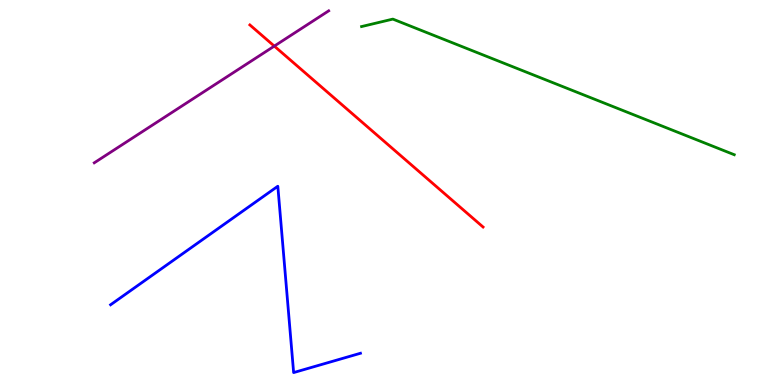[{'lines': ['blue', 'red'], 'intersections': []}, {'lines': ['green', 'red'], 'intersections': []}, {'lines': ['purple', 'red'], 'intersections': [{'x': 3.54, 'y': 8.8}]}, {'lines': ['blue', 'green'], 'intersections': []}, {'lines': ['blue', 'purple'], 'intersections': []}, {'lines': ['green', 'purple'], 'intersections': []}]